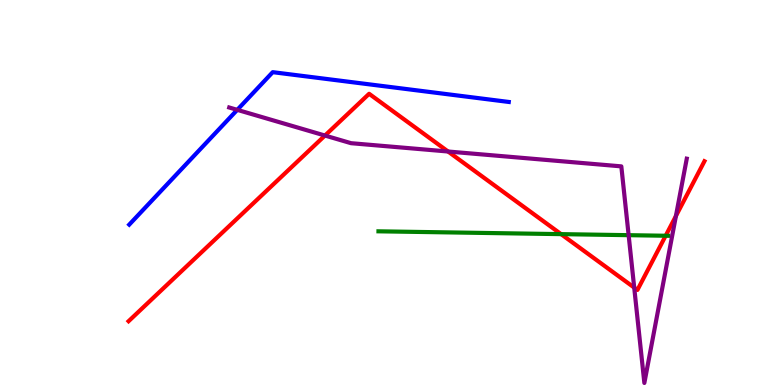[{'lines': ['blue', 'red'], 'intersections': []}, {'lines': ['green', 'red'], 'intersections': [{'x': 7.24, 'y': 3.92}, {'x': 8.59, 'y': 3.88}]}, {'lines': ['purple', 'red'], 'intersections': [{'x': 4.19, 'y': 6.48}, {'x': 5.78, 'y': 6.06}, {'x': 8.18, 'y': 2.53}, {'x': 8.72, 'y': 4.39}]}, {'lines': ['blue', 'green'], 'intersections': []}, {'lines': ['blue', 'purple'], 'intersections': [{'x': 3.06, 'y': 7.15}]}, {'lines': ['green', 'purple'], 'intersections': [{'x': 8.11, 'y': 3.89}]}]